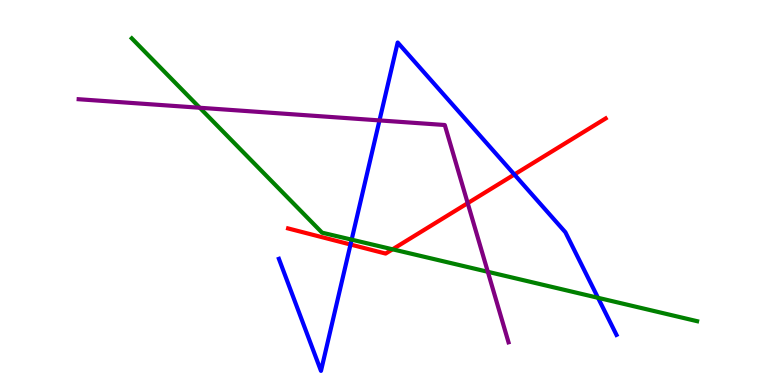[{'lines': ['blue', 'red'], 'intersections': [{'x': 4.52, 'y': 3.65}, {'x': 6.64, 'y': 5.47}]}, {'lines': ['green', 'red'], 'intersections': [{'x': 5.07, 'y': 3.52}]}, {'lines': ['purple', 'red'], 'intersections': [{'x': 6.03, 'y': 4.72}]}, {'lines': ['blue', 'green'], 'intersections': [{'x': 4.54, 'y': 3.78}, {'x': 7.72, 'y': 2.26}]}, {'lines': ['blue', 'purple'], 'intersections': [{'x': 4.9, 'y': 6.87}]}, {'lines': ['green', 'purple'], 'intersections': [{'x': 2.58, 'y': 7.2}, {'x': 6.29, 'y': 2.94}]}]